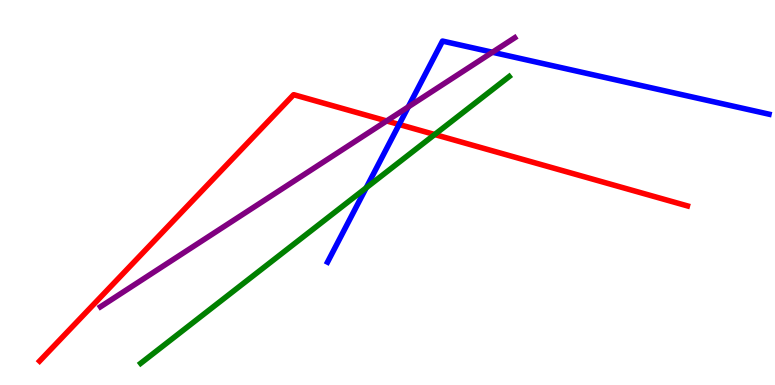[{'lines': ['blue', 'red'], 'intersections': [{'x': 5.15, 'y': 6.77}]}, {'lines': ['green', 'red'], 'intersections': [{'x': 5.61, 'y': 6.51}]}, {'lines': ['purple', 'red'], 'intersections': [{'x': 4.99, 'y': 6.86}]}, {'lines': ['blue', 'green'], 'intersections': [{'x': 4.72, 'y': 5.12}]}, {'lines': ['blue', 'purple'], 'intersections': [{'x': 5.27, 'y': 7.22}, {'x': 6.35, 'y': 8.64}]}, {'lines': ['green', 'purple'], 'intersections': []}]